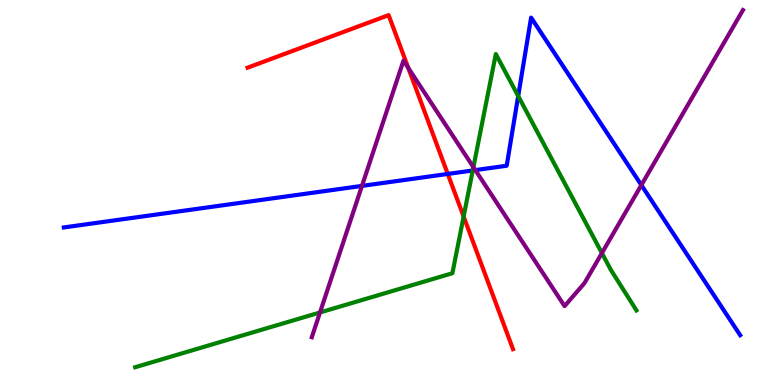[{'lines': ['blue', 'red'], 'intersections': [{'x': 5.78, 'y': 5.48}]}, {'lines': ['green', 'red'], 'intersections': [{'x': 5.98, 'y': 4.38}]}, {'lines': ['purple', 'red'], 'intersections': [{'x': 5.27, 'y': 8.23}]}, {'lines': ['blue', 'green'], 'intersections': [{'x': 6.1, 'y': 5.57}, {'x': 6.69, 'y': 7.51}]}, {'lines': ['blue', 'purple'], 'intersections': [{'x': 4.67, 'y': 5.17}, {'x': 6.13, 'y': 5.58}, {'x': 8.28, 'y': 5.19}]}, {'lines': ['green', 'purple'], 'intersections': [{'x': 4.13, 'y': 1.88}, {'x': 6.11, 'y': 5.66}, {'x': 7.77, 'y': 3.43}]}]